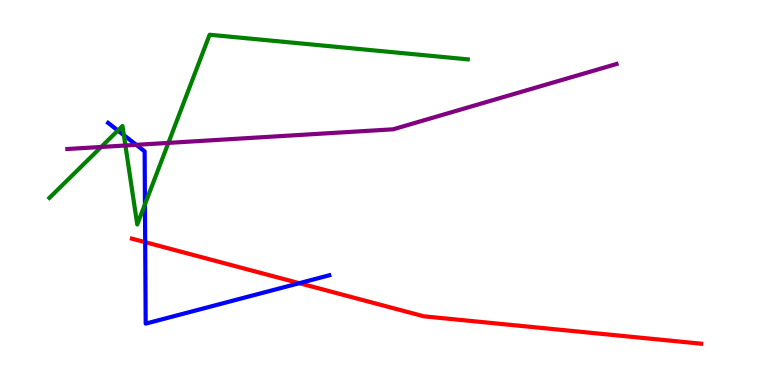[{'lines': ['blue', 'red'], 'intersections': [{'x': 1.87, 'y': 3.71}, {'x': 3.86, 'y': 2.64}]}, {'lines': ['green', 'red'], 'intersections': []}, {'lines': ['purple', 'red'], 'intersections': []}, {'lines': ['blue', 'green'], 'intersections': [{'x': 1.52, 'y': 6.61}, {'x': 1.6, 'y': 6.49}, {'x': 1.87, 'y': 4.69}]}, {'lines': ['blue', 'purple'], 'intersections': [{'x': 1.76, 'y': 6.24}]}, {'lines': ['green', 'purple'], 'intersections': [{'x': 1.31, 'y': 6.18}, {'x': 1.62, 'y': 6.22}, {'x': 2.17, 'y': 6.29}]}]